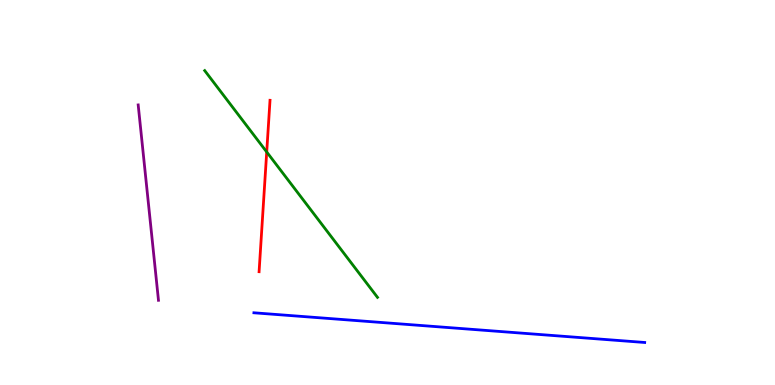[{'lines': ['blue', 'red'], 'intersections': []}, {'lines': ['green', 'red'], 'intersections': [{'x': 3.44, 'y': 6.05}]}, {'lines': ['purple', 'red'], 'intersections': []}, {'lines': ['blue', 'green'], 'intersections': []}, {'lines': ['blue', 'purple'], 'intersections': []}, {'lines': ['green', 'purple'], 'intersections': []}]